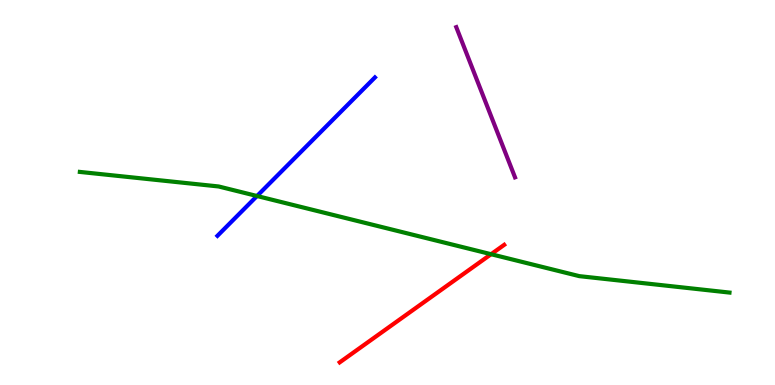[{'lines': ['blue', 'red'], 'intersections': []}, {'lines': ['green', 'red'], 'intersections': [{'x': 6.34, 'y': 3.4}]}, {'lines': ['purple', 'red'], 'intersections': []}, {'lines': ['blue', 'green'], 'intersections': [{'x': 3.32, 'y': 4.91}]}, {'lines': ['blue', 'purple'], 'intersections': []}, {'lines': ['green', 'purple'], 'intersections': []}]